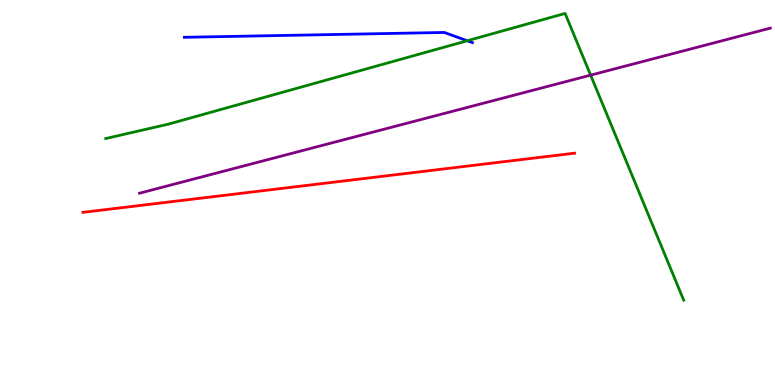[{'lines': ['blue', 'red'], 'intersections': []}, {'lines': ['green', 'red'], 'intersections': []}, {'lines': ['purple', 'red'], 'intersections': []}, {'lines': ['blue', 'green'], 'intersections': [{'x': 6.03, 'y': 8.94}]}, {'lines': ['blue', 'purple'], 'intersections': []}, {'lines': ['green', 'purple'], 'intersections': [{'x': 7.62, 'y': 8.05}]}]